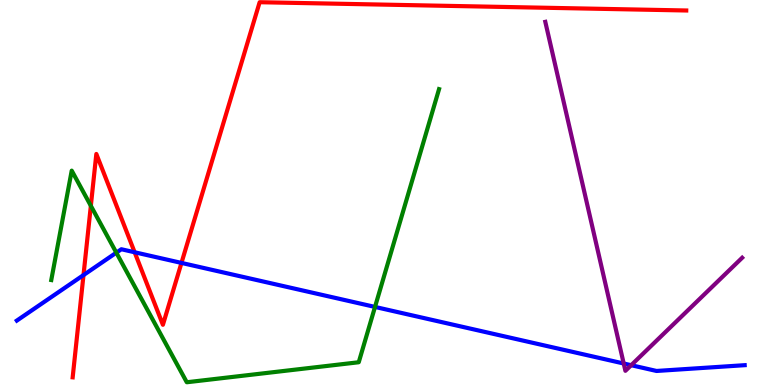[{'lines': ['blue', 'red'], 'intersections': [{'x': 1.08, 'y': 2.86}, {'x': 1.74, 'y': 3.45}, {'x': 2.34, 'y': 3.17}]}, {'lines': ['green', 'red'], 'intersections': [{'x': 1.17, 'y': 4.65}]}, {'lines': ['purple', 'red'], 'intersections': []}, {'lines': ['blue', 'green'], 'intersections': [{'x': 1.5, 'y': 3.44}, {'x': 4.84, 'y': 2.03}]}, {'lines': ['blue', 'purple'], 'intersections': [{'x': 8.05, 'y': 0.558}, {'x': 8.14, 'y': 0.514}]}, {'lines': ['green', 'purple'], 'intersections': []}]